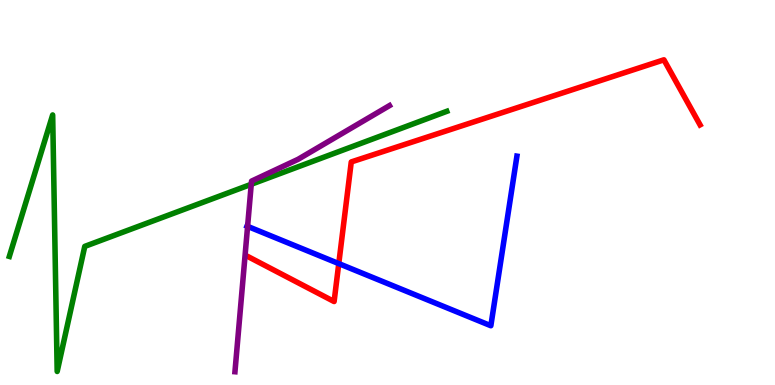[{'lines': ['blue', 'red'], 'intersections': [{'x': 4.37, 'y': 3.15}]}, {'lines': ['green', 'red'], 'intersections': []}, {'lines': ['purple', 'red'], 'intersections': []}, {'lines': ['blue', 'green'], 'intersections': []}, {'lines': ['blue', 'purple'], 'intersections': [{'x': 3.19, 'y': 4.12}]}, {'lines': ['green', 'purple'], 'intersections': [{'x': 3.24, 'y': 5.21}]}]